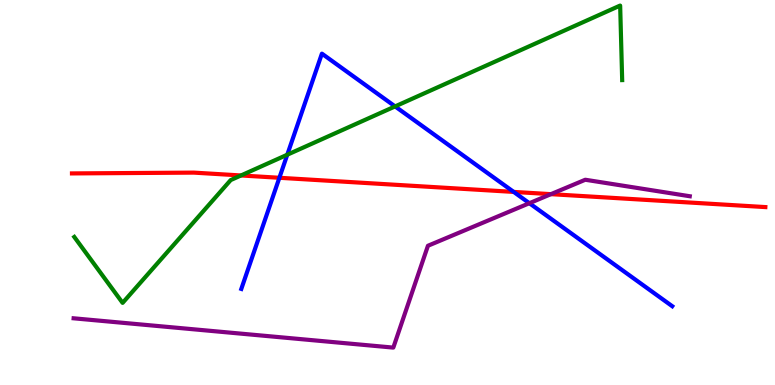[{'lines': ['blue', 'red'], 'intersections': [{'x': 3.6, 'y': 5.38}, {'x': 6.63, 'y': 5.02}]}, {'lines': ['green', 'red'], 'intersections': [{'x': 3.11, 'y': 5.44}]}, {'lines': ['purple', 'red'], 'intersections': [{'x': 7.11, 'y': 4.96}]}, {'lines': ['blue', 'green'], 'intersections': [{'x': 3.71, 'y': 5.98}, {'x': 5.1, 'y': 7.24}]}, {'lines': ['blue', 'purple'], 'intersections': [{'x': 6.83, 'y': 4.72}]}, {'lines': ['green', 'purple'], 'intersections': []}]